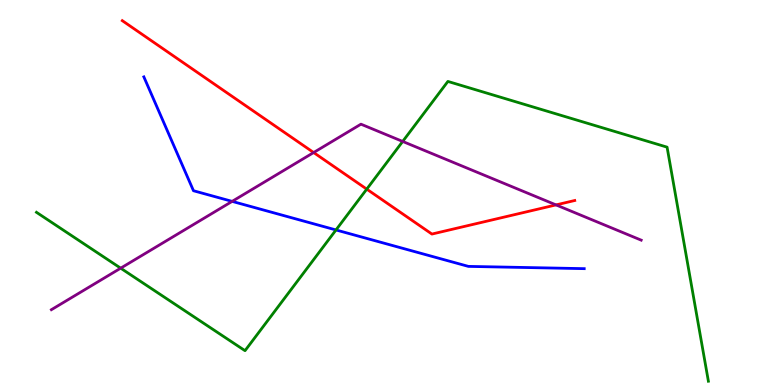[{'lines': ['blue', 'red'], 'intersections': []}, {'lines': ['green', 'red'], 'intersections': [{'x': 4.73, 'y': 5.09}]}, {'lines': ['purple', 'red'], 'intersections': [{'x': 4.05, 'y': 6.04}, {'x': 7.17, 'y': 4.68}]}, {'lines': ['blue', 'green'], 'intersections': [{'x': 4.34, 'y': 4.03}]}, {'lines': ['blue', 'purple'], 'intersections': [{'x': 3.0, 'y': 4.77}]}, {'lines': ['green', 'purple'], 'intersections': [{'x': 1.56, 'y': 3.03}, {'x': 5.2, 'y': 6.33}]}]